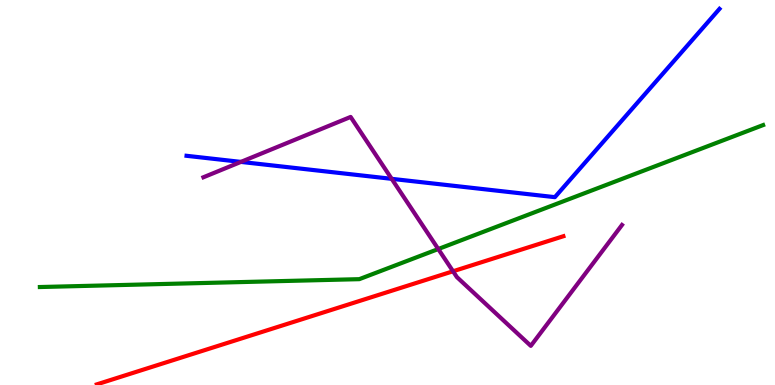[{'lines': ['blue', 'red'], 'intersections': []}, {'lines': ['green', 'red'], 'intersections': []}, {'lines': ['purple', 'red'], 'intersections': [{'x': 5.85, 'y': 2.95}]}, {'lines': ['blue', 'green'], 'intersections': []}, {'lines': ['blue', 'purple'], 'intersections': [{'x': 3.11, 'y': 5.79}, {'x': 5.05, 'y': 5.35}]}, {'lines': ['green', 'purple'], 'intersections': [{'x': 5.66, 'y': 3.53}]}]